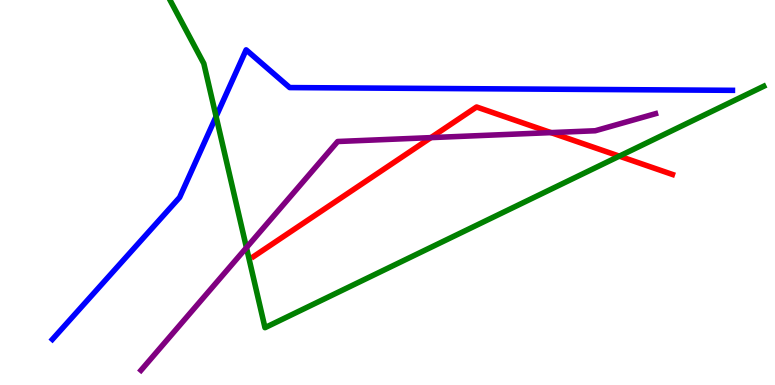[{'lines': ['blue', 'red'], 'intersections': []}, {'lines': ['green', 'red'], 'intersections': [{'x': 7.99, 'y': 5.94}]}, {'lines': ['purple', 'red'], 'intersections': [{'x': 5.56, 'y': 6.43}, {'x': 7.11, 'y': 6.56}]}, {'lines': ['blue', 'green'], 'intersections': [{'x': 2.79, 'y': 6.97}]}, {'lines': ['blue', 'purple'], 'intersections': []}, {'lines': ['green', 'purple'], 'intersections': [{'x': 3.18, 'y': 3.57}]}]